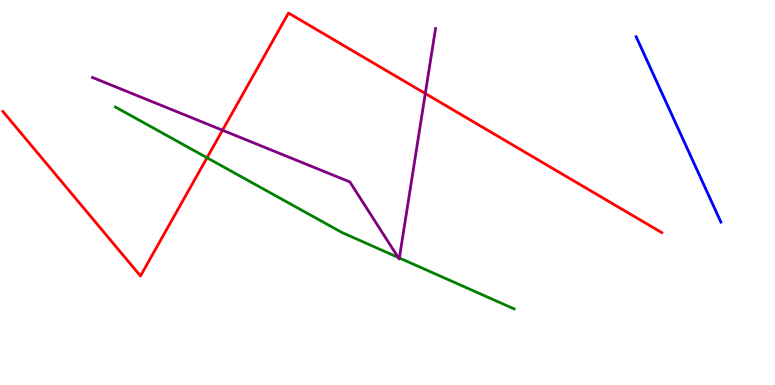[{'lines': ['blue', 'red'], 'intersections': []}, {'lines': ['green', 'red'], 'intersections': [{'x': 2.67, 'y': 5.9}]}, {'lines': ['purple', 'red'], 'intersections': [{'x': 2.87, 'y': 6.62}, {'x': 5.49, 'y': 7.57}]}, {'lines': ['blue', 'green'], 'intersections': []}, {'lines': ['blue', 'purple'], 'intersections': []}, {'lines': ['green', 'purple'], 'intersections': [{'x': 5.14, 'y': 3.31}, {'x': 5.15, 'y': 3.3}]}]